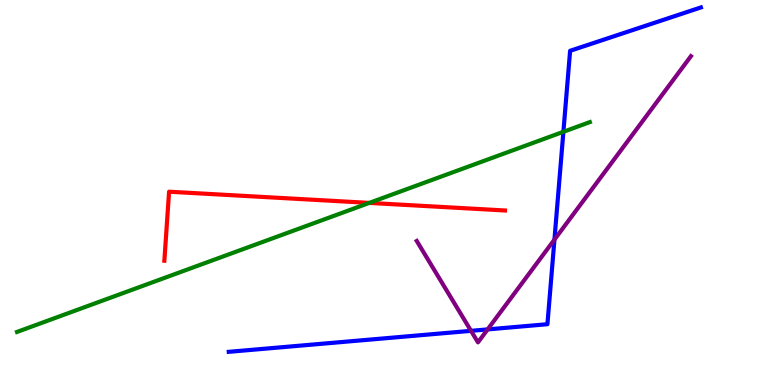[{'lines': ['blue', 'red'], 'intersections': []}, {'lines': ['green', 'red'], 'intersections': [{'x': 4.76, 'y': 4.73}]}, {'lines': ['purple', 'red'], 'intersections': []}, {'lines': ['blue', 'green'], 'intersections': [{'x': 7.27, 'y': 6.58}]}, {'lines': ['blue', 'purple'], 'intersections': [{'x': 6.08, 'y': 1.41}, {'x': 6.29, 'y': 1.44}, {'x': 7.15, 'y': 3.78}]}, {'lines': ['green', 'purple'], 'intersections': []}]